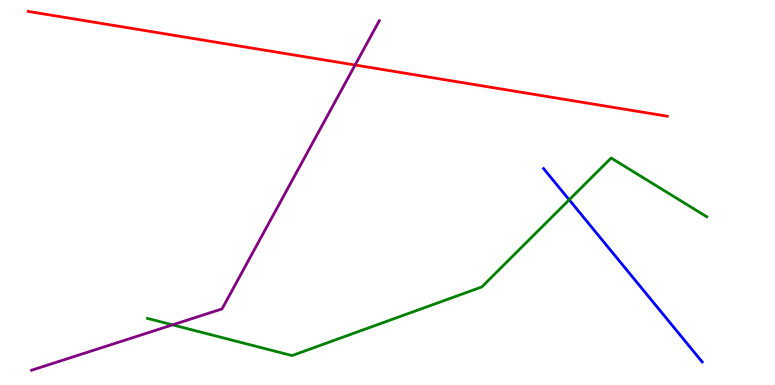[{'lines': ['blue', 'red'], 'intersections': []}, {'lines': ['green', 'red'], 'intersections': []}, {'lines': ['purple', 'red'], 'intersections': [{'x': 4.58, 'y': 8.31}]}, {'lines': ['blue', 'green'], 'intersections': [{'x': 7.34, 'y': 4.81}]}, {'lines': ['blue', 'purple'], 'intersections': []}, {'lines': ['green', 'purple'], 'intersections': [{'x': 2.23, 'y': 1.56}]}]